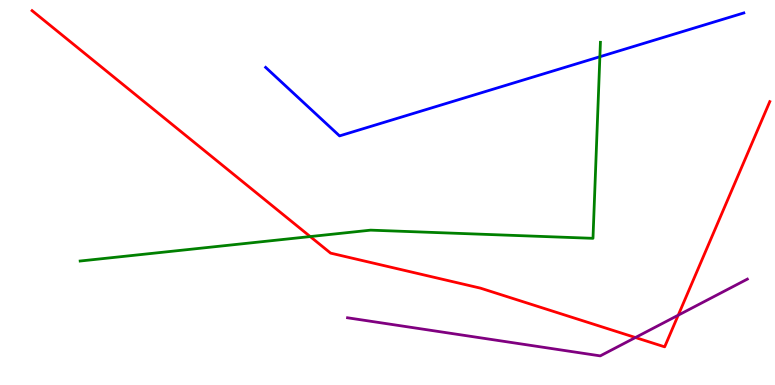[{'lines': ['blue', 'red'], 'intersections': []}, {'lines': ['green', 'red'], 'intersections': [{'x': 4.0, 'y': 3.86}]}, {'lines': ['purple', 'red'], 'intersections': [{'x': 8.2, 'y': 1.23}, {'x': 8.75, 'y': 1.81}]}, {'lines': ['blue', 'green'], 'intersections': [{'x': 7.74, 'y': 8.53}]}, {'lines': ['blue', 'purple'], 'intersections': []}, {'lines': ['green', 'purple'], 'intersections': []}]